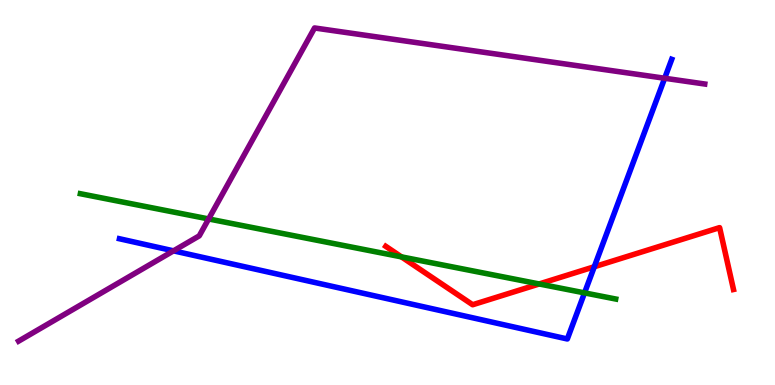[{'lines': ['blue', 'red'], 'intersections': [{'x': 7.67, 'y': 3.07}]}, {'lines': ['green', 'red'], 'intersections': [{'x': 5.18, 'y': 3.33}, {'x': 6.96, 'y': 2.62}]}, {'lines': ['purple', 'red'], 'intersections': []}, {'lines': ['blue', 'green'], 'intersections': [{'x': 7.54, 'y': 2.39}]}, {'lines': ['blue', 'purple'], 'intersections': [{'x': 2.24, 'y': 3.48}, {'x': 8.58, 'y': 7.97}]}, {'lines': ['green', 'purple'], 'intersections': [{'x': 2.69, 'y': 4.31}]}]